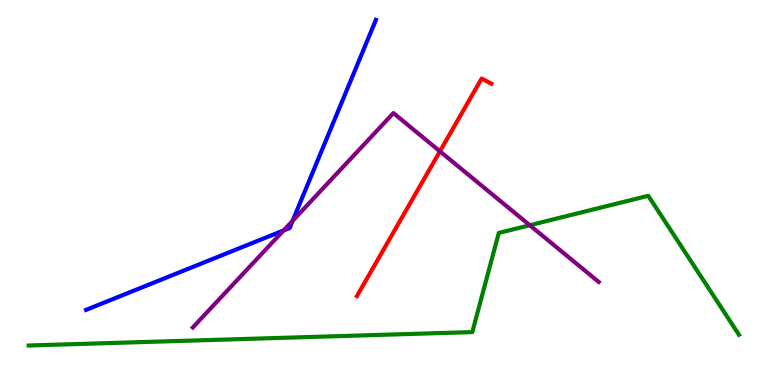[{'lines': ['blue', 'red'], 'intersections': []}, {'lines': ['green', 'red'], 'intersections': []}, {'lines': ['purple', 'red'], 'intersections': [{'x': 5.68, 'y': 6.07}]}, {'lines': ['blue', 'green'], 'intersections': []}, {'lines': ['blue', 'purple'], 'intersections': [{'x': 3.66, 'y': 4.01}, {'x': 3.78, 'y': 4.26}]}, {'lines': ['green', 'purple'], 'intersections': [{'x': 6.84, 'y': 4.15}]}]